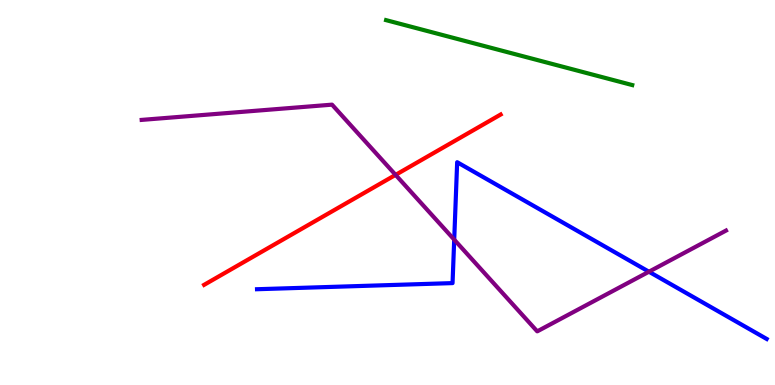[{'lines': ['blue', 'red'], 'intersections': []}, {'lines': ['green', 'red'], 'intersections': []}, {'lines': ['purple', 'red'], 'intersections': [{'x': 5.1, 'y': 5.46}]}, {'lines': ['blue', 'green'], 'intersections': []}, {'lines': ['blue', 'purple'], 'intersections': [{'x': 5.86, 'y': 3.78}, {'x': 8.37, 'y': 2.94}]}, {'lines': ['green', 'purple'], 'intersections': []}]